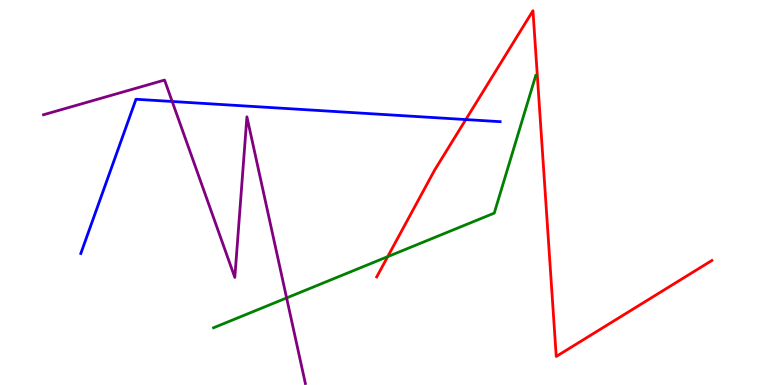[{'lines': ['blue', 'red'], 'intersections': [{'x': 6.01, 'y': 6.89}]}, {'lines': ['green', 'red'], 'intersections': [{'x': 5.0, 'y': 3.33}]}, {'lines': ['purple', 'red'], 'intersections': []}, {'lines': ['blue', 'green'], 'intersections': []}, {'lines': ['blue', 'purple'], 'intersections': [{'x': 2.22, 'y': 7.36}]}, {'lines': ['green', 'purple'], 'intersections': [{'x': 3.7, 'y': 2.26}]}]